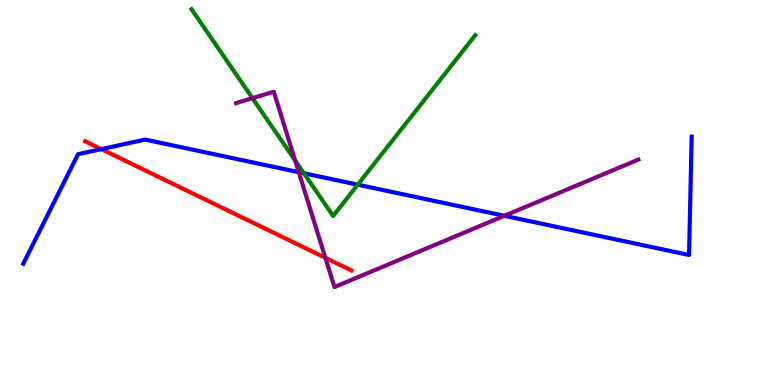[{'lines': ['blue', 'red'], 'intersections': [{'x': 1.31, 'y': 6.13}]}, {'lines': ['green', 'red'], 'intersections': []}, {'lines': ['purple', 'red'], 'intersections': [{'x': 4.2, 'y': 3.3}]}, {'lines': ['blue', 'green'], 'intersections': [{'x': 3.92, 'y': 5.5}, {'x': 4.62, 'y': 5.2}]}, {'lines': ['blue', 'purple'], 'intersections': [{'x': 3.86, 'y': 5.53}, {'x': 6.51, 'y': 4.39}]}, {'lines': ['green', 'purple'], 'intersections': [{'x': 3.26, 'y': 7.45}, {'x': 3.81, 'y': 5.83}]}]